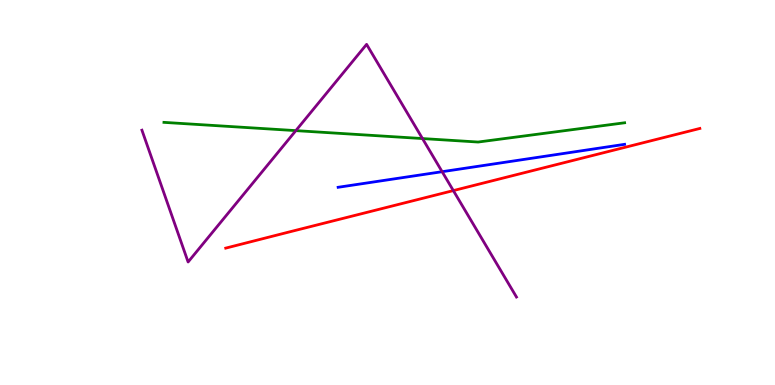[{'lines': ['blue', 'red'], 'intersections': []}, {'lines': ['green', 'red'], 'intersections': []}, {'lines': ['purple', 'red'], 'intersections': [{'x': 5.85, 'y': 5.05}]}, {'lines': ['blue', 'green'], 'intersections': []}, {'lines': ['blue', 'purple'], 'intersections': [{'x': 5.7, 'y': 5.54}]}, {'lines': ['green', 'purple'], 'intersections': [{'x': 3.82, 'y': 6.61}, {'x': 5.45, 'y': 6.4}]}]